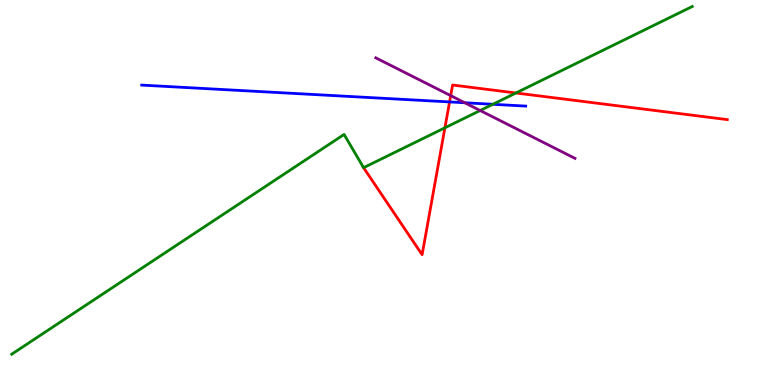[{'lines': ['blue', 'red'], 'intersections': [{'x': 5.8, 'y': 7.35}]}, {'lines': ['green', 'red'], 'intersections': [{'x': 5.74, 'y': 6.68}, {'x': 6.66, 'y': 7.58}]}, {'lines': ['purple', 'red'], 'intersections': [{'x': 5.82, 'y': 7.52}]}, {'lines': ['blue', 'green'], 'intersections': [{'x': 6.36, 'y': 7.29}]}, {'lines': ['blue', 'purple'], 'intersections': [{'x': 6.0, 'y': 7.33}]}, {'lines': ['green', 'purple'], 'intersections': [{'x': 6.2, 'y': 7.13}]}]